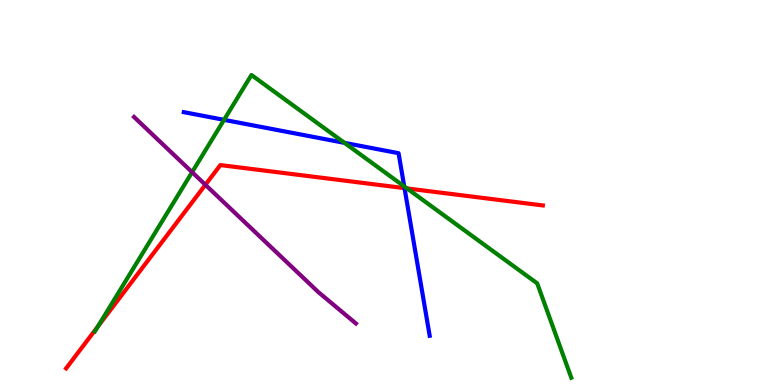[{'lines': ['blue', 'red'], 'intersections': [{'x': 5.22, 'y': 5.11}]}, {'lines': ['green', 'red'], 'intersections': [{'x': 1.26, 'y': 1.52}, {'x': 5.25, 'y': 5.11}]}, {'lines': ['purple', 'red'], 'intersections': [{'x': 2.65, 'y': 5.2}]}, {'lines': ['blue', 'green'], 'intersections': [{'x': 2.89, 'y': 6.89}, {'x': 4.45, 'y': 6.29}, {'x': 5.22, 'y': 5.16}]}, {'lines': ['blue', 'purple'], 'intersections': []}, {'lines': ['green', 'purple'], 'intersections': [{'x': 2.48, 'y': 5.53}]}]